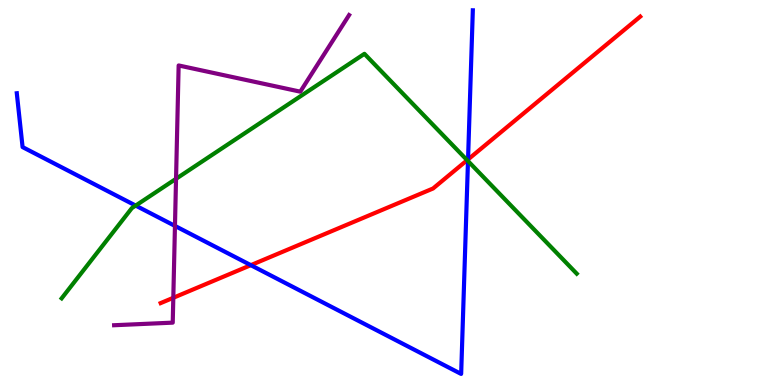[{'lines': ['blue', 'red'], 'intersections': [{'x': 3.24, 'y': 3.11}, {'x': 6.04, 'y': 5.86}]}, {'lines': ['green', 'red'], 'intersections': [{'x': 6.03, 'y': 5.84}]}, {'lines': ['purple', 'red'], 'intersections': [{'x': 2.24, 'y': 2.27}]}, {'lines': ['blue', 'green'], 'intersections': [{'x': 1.75, 'y': 4.66}, {'x': 6.04, 'y': 5.82}]}, {'lines': ['blue', 'purple'], 'intersections': [{'x': 2.26, 'y': 4.13}]}, {'lines': ['green', 'purple'], 'intersections': [{'x': 2.27, 'y': 5.36}]}]